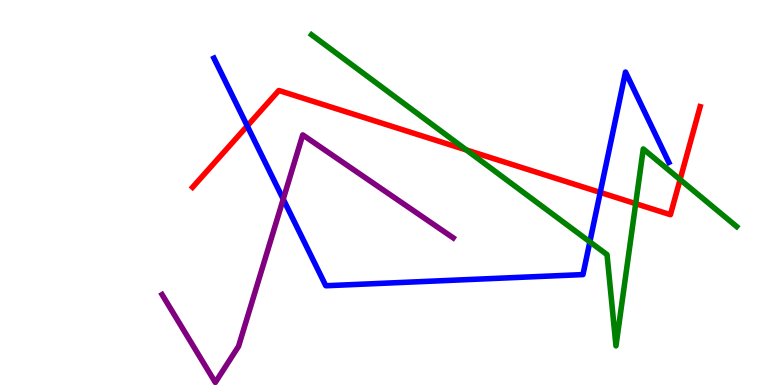[{'lines': ['blue', 'red'], 'intersections': [{'x': 3.19, 'y': 6.73}, {'x': 7.74, 'y': 5.0}]}, {'lines': ['green', 'red'], 'intersections': [{'x': 6.02, 'y': 6.1}, {'x': 8.2, 'y': 4.71}, {'x': 8.78, 'y': 5.34}]}, {'lines': ['purple', 'red'], 'intersections': []}, {'lines': ['blue', 'green'], 'intersections': [{'x': 7.61, 'y': 3.72}]}, {'lines': ['blue', 'purple'], 'intersections': [{'x': 3.65, 'y': 4.83}]}, {'lines': ['green', 'purple'], 'intersections': []}]